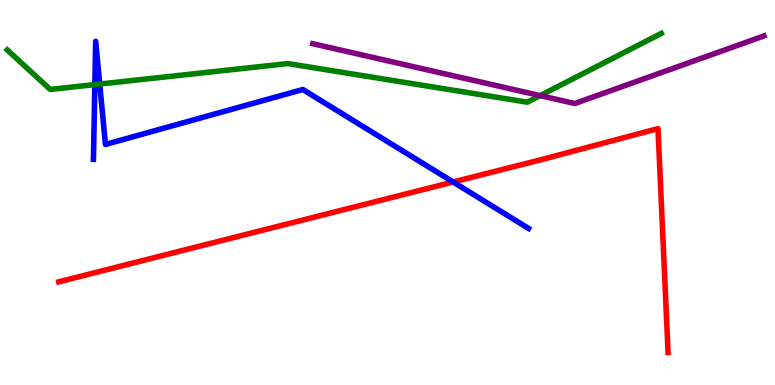[{'lines': ['blue', 'red'], 'intersections': [{'x': 5.85, 'y': 5.27}]}, {'lines': ['green', 'red'], 'intersections': []}, {'lines': ['purple', 'red'], 'intersections': []}, {'lines': ['blue', 'green'], 'intersections': [{'x': 1.22, 'y': 7.8}, {'x': 1.29, 'y': 7.82}]}, {'lines': ['blue', 'purple'], 'intersections': []}, {'lines': ['green', 'purple'], 'intersections': [{'x': 6.97, 'y': 7.52}]}]